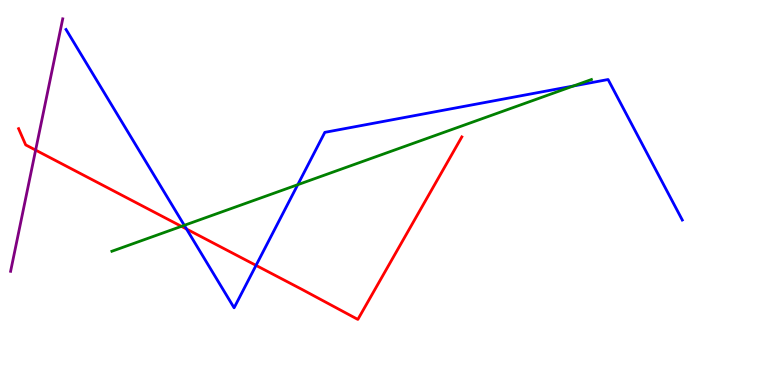[{'lines': ['blue', 'red'], 'intersections': [{'x': 2.41, 'y': 4.05}, {'x': 3.3, 'y': 3.11}]}, {'lines': ['green', 'red'], 'intersections': [{'x': 2.34, 'y': 4.12}]}, {'lines': ['purple', 'red'], 'intersections': [{'x': 0.46, 'y': 6.1}]}, {'lines': ['blue', 'green'], 'intersections': [{'x': 2.38, 'y': 4.15}, {'x': 3.84, 'y': 5.2}, {'x': 7.4, 'y': 7.77}]}, {'lines': ['blue', 'purple'], 'intersections': []}, {'lines': ['green', 'purple'], 'intersections': []}]